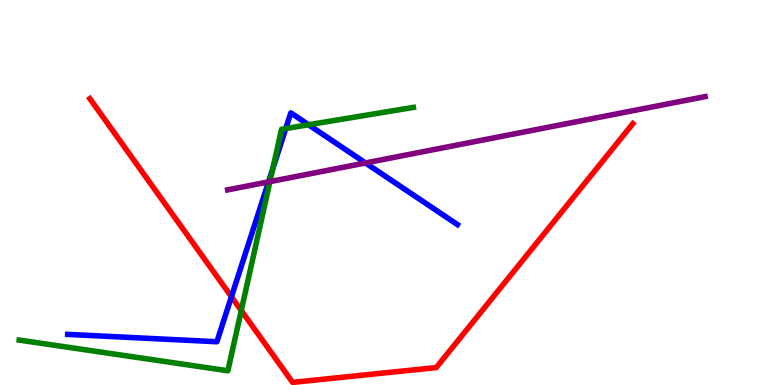[{'lines': ['blue', 'red'], 'intersections': [{'x': 2.99, 'y': 2.29}]}, {'lines': ['green', 'red'], 'intersections': [{'x': 3.11, 'y': 1.93}]}, {'lines': ['purple', 'red'], 'intersections': []}, {'lines': ['blue', 'green'], 'intersections': [{'x': 3.52, 'y': 5.62}, {'x': 3.69, 'y': 6.66}, {'x': 3.98, 'y': 6.76}]}, {'lines': ['blue', 'purple'], 'intersections': [{'x': 3.46, 'y': 5.28}, {'x': 4.72, 'y': 5.77}]}, {'lines': ['green', 'purple'], 'intersections': [{'x': 3.48, 'y': 5.28}]}]